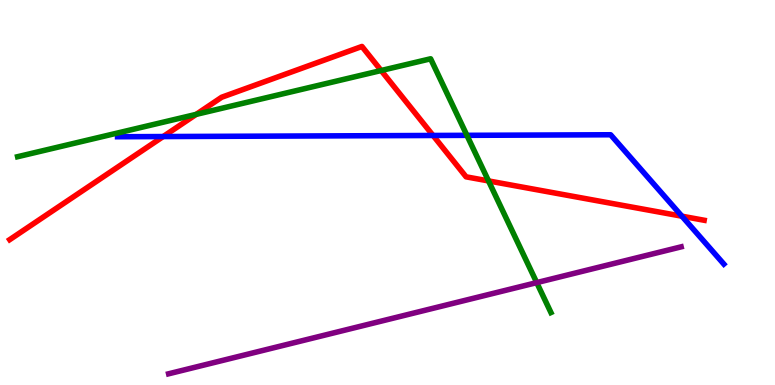[{'lines': ['blue', 'red'], 'intersections': [{'x': 2.11, 'y': 6.45}, {'x': 5.59, 'y': 6.48}, {'x': 8.8, 'y': 4.38}]}, {'lines': ['green', 'red'], 'intersections': [{'x': 2.53, 'y': 7.03}, {'x': 4.92, 'y': 8.17}, {'x': 6.3, 'y': 5.3}]}, {'lines': ['purple', 'red'], 'intersections': []}, {'lines': ['blue', 'green'], 'intersections': [{'x': 6.02, 'y': 6.48}]}, {'lines': ['blue', 'purple'], 'intersections': []}, {'lines': ['green', 'purple'], 'intersections': [{'x': 6.93, 'y': 2.66}]}]